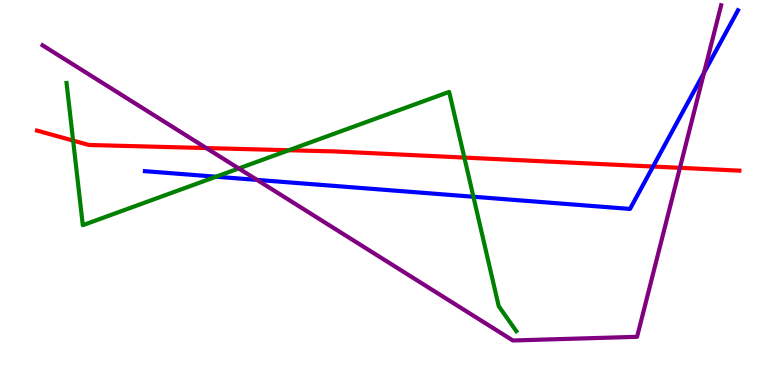[{'lines': ['blue', 'red'], 'intersections': [{'x': 8.43, 'y': 5.67}]}, {'lines': ['green', 'red'], 'intersections': [{'x': 0.944, 'y': 6.35}, {'x': 3.73, 'y': 6.1}, {'x': 5.99, 'y': 5.91}]}, {'lines': ['purple', 'red'], 'intersections': [{'x': 2.66, 'y': 6.15}, {'x': 8.77, 'y': 5.64}]}, {'lines': ['blue', 'green'], 'intersections': [{'x': 2.79, 'y': 5.41}, {'x': 6.11, 'y': 4.89}]}, {'lines': ['blue', 'purple'], 'intersections': [{'x': 3.32, 'y': 5.33}, {'x': 9.08, 'y': 8.11}]}, {'lines': ['green', 'purple'], 'intersections': [{'x': 3.08, 'y': 5.62}]}]